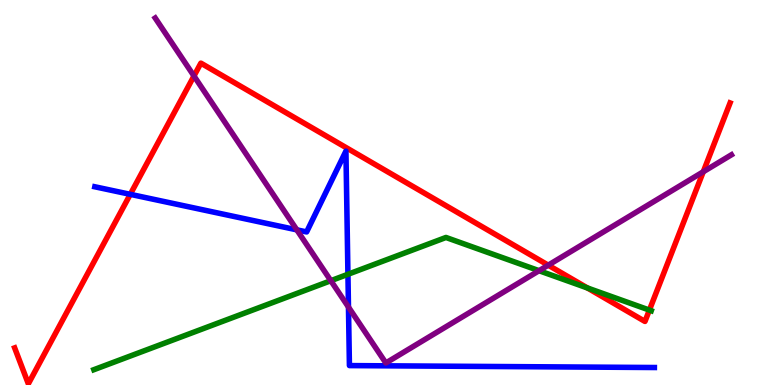[{'lines': ['blue', 'red'], 'intersections': [{'x': 1.68, 'y': 4.95}]}, {'lines': ['green', 'red'], 'intersections': [{'x': 7.58, 'y': 2.52}, {'x': 8.38, 'y': 1.95}]}, {'lines': ['purple', 'red'], 'intersections': [{'x': 2.5, 'y': 8.03}, {'x': 7.07, 'y': 3.11}, {'x': 9.07, 'y': 5.54}]}, {'lines': ['blue', 'green'], 'intersections': [{'x': 4.49, 'y': 2.88}]}, {'lines': ['blue', 'purple'], 'intersections': [{'x': 3.83, 'y': 4.03}, {'x': 4.5, 'y': 2.02}]}, {'lines': ['green', 'purple'], 'intersections': [{'x': 4.27, 'y': 2.71}, {'x': 6.96, 'y': 2.97}]}]